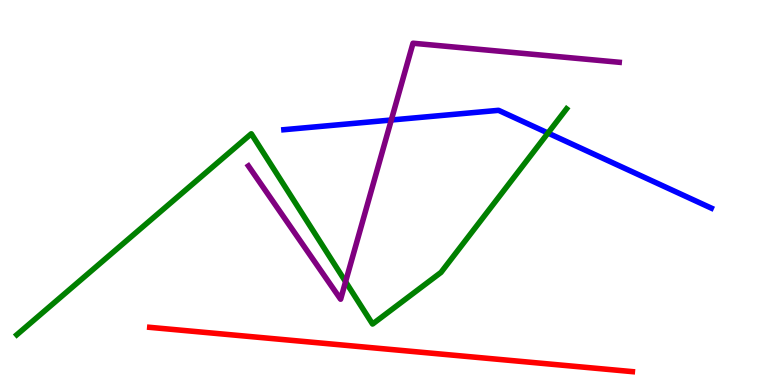[{'lines': ['blue', 'red'], 'intersections': []}, {'lines': ['green', 'red'], 'intersections': []}, {'lines': ['purple', 'red'], 'intersections': []}, {'lines': ['blue', 'green'], 'intersections': [{'x': 7.07, 'y': 6.54}]}, {'lines': ['blue', 'purple'], 'intersections': [{'x': 5.05, 'y': 6.88}]}, {'lines': ['green', 'purple'], 'intersections': [{'x': 4.46, 'y': 2.68}]}]